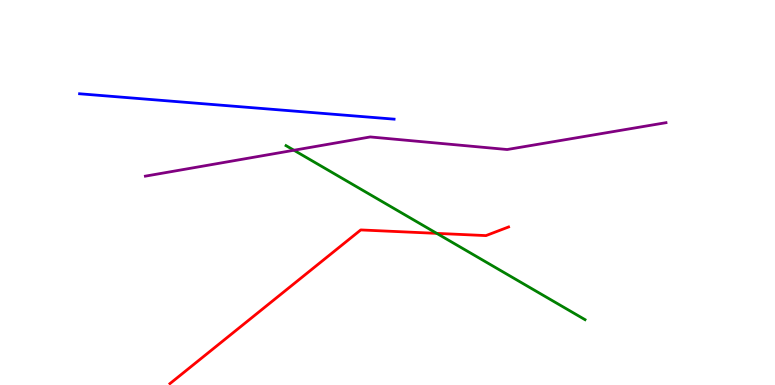[{'lines': ['blue', 'red'], 'intersections': []}, {'lines': ['green', 'red'], 'intersections': [{'x': 5.64, 'y': 3.94}]}, {'lines': ['purple', 'red'], 'intersections': []}, {'lines': ['blue', 'green'], 'intersections': []}, {'lines': ['blue', 'purple'], 'intersections': []}, {'lines': ['green', 'purple'], 'intersections': [{'x': 3.79, 'y': 6.1}]}]